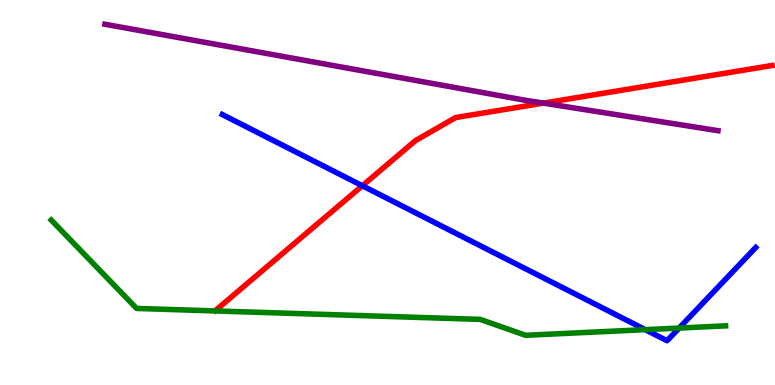[{'lines': ['blue', 'red'], 'intersections': [{'x': 4.68, 'y': 5.18}]}, {'lines': ['green', 'red'], 'intersections': []}, {'lines': ['purple', 'red'], 'intersections': [{'x': 7.01, 'y': 7.32}]}, {'lines': ['blue', 'green'], 'intersections': [{'x': 8.33, 'y': 1.44}, {'x': 8.76, 'y': 1.48}]}, {'lines': ['blue', 'purple'], 'intersections': []}, {'lines': ['green', 'purple'], 'intersections': []}]